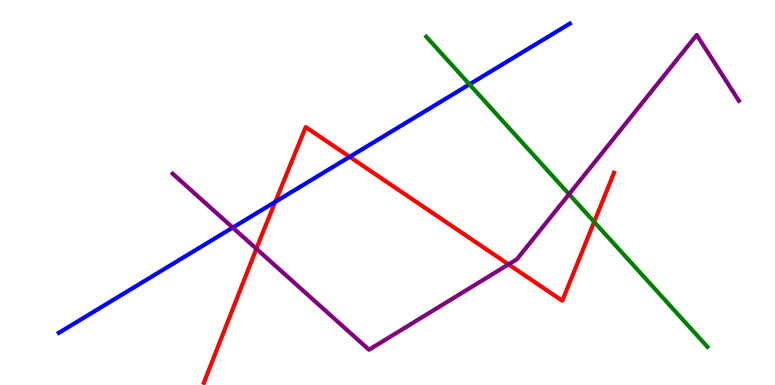[{'lines': ['blue', 'red'], 'intersections': [{'x': 3.55, 'y': 4.76}, {'x': 4.51, 'y': 5.93}]}, {'lines': ['green', 'red'], 'intersections': [{'x': 7.67, 'y': 4.24}]}, {'lines': ['purple', 'red'], 'intersections': [{'x': 3.31, 'y': 3.54}, {'x': 6.56, 'y': 3.13}]}, {'lines': ['blue', 'green'], 'intersections': [{'x': 6.06, 'y': 7.81}]}, {'lines': ['blue', 'purple'], 'intersections': [{'x': 3.0, 'y': 4.09}]}, {'lines': ['green', 'purple'], 'intersections': [{'x': 7.34, 'y': 4.96}]}]